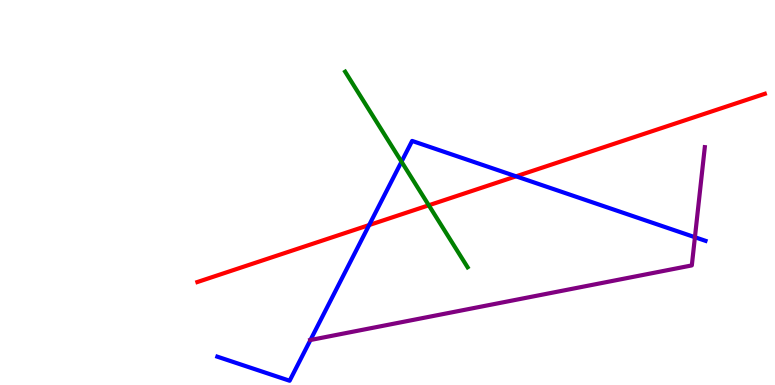[{'lines': ['blue', 'red'], 'intersections': [{'x': 4.76, 'y': 4.15}, {'x': 6.66, 'y': 5.42}]}, {'lines': ['green', 'red'], 'intersections': [{'x': 5.53, 'y': 4.67}]}, {'lines': ['purple', 'red'], 'intersections': []}, {'lines': ['blue', 'green'], 'intersections': [{'x': 5.18, 'y': 5.8}]}, {'lines': ['blue', 'purple'], 'intersections': [{'x': 4.01, 'y': 1.17}, {'x': 8.97, 'y': 3.84}]}, {'lines': ['green', 'purple'], 'intersections': []}]